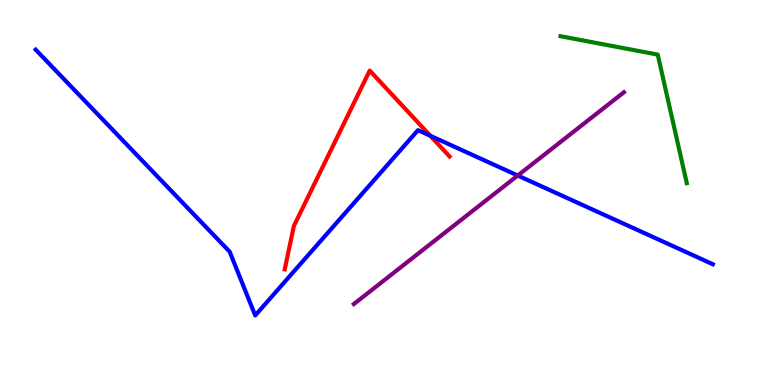[{'lines': ['blue', 'red'], 'intersections': [{'x': 5.55, 'y': 6.47}]}, {'lines': ['green', 'red'], 'intersections': []}, {'lines': ['purple', 'red'], 'intersections': []}, {'lines': ['blue', 'green'], 'intersections': []}, {'lines': ['blue', 'purple'], 'intersections': [{'x': 6.68, 'y': 5.44}]}, {'lines': ['green', 'purple'], 'intersections': []}]